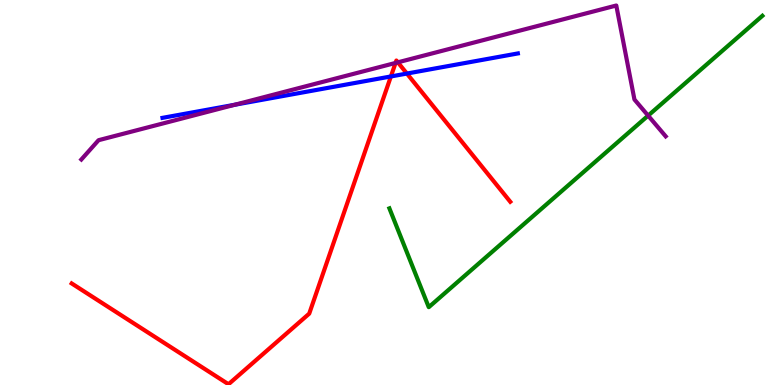[{'lines': ['blue', 'red'], 'intersections': [{'x': 5.04, 'y': 8.01}, {'x': 5.25, 'y': 8.09}]}, {'lines': ['green', 'red'], 'intersections': []}, {'lines': ['purple', 'red'], 'intersections': [{'x': 5.1, 'y': 8.37}, {'x': 5.13, 'y': 8.38}]}, {'lines': ['blue', 'green'], 'intersections': []}, {'lines': ['blue', 'purple'], 'intersections': [{'x': 3.03, 'y': 7.28}]}, {'lines': ['green', 'purple'], 'intersections': [{'x': 8.36, 'y': 7.0}]}]